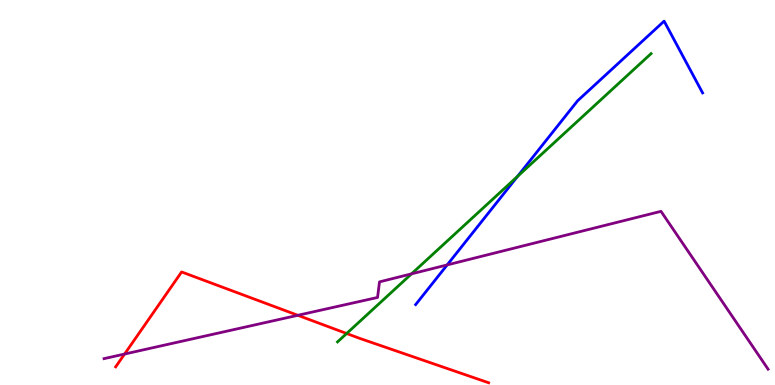[{'lines': ['blue', 'red'], 'intersections': []}, {'lines': ['green', 'red'], 'intersections': [{'x': 4.47, 'y': 1.34}]}, {'lines': ['purple', 'red'], 'intersections': [{'x': 1.61, 'y': 0.804}, {'x': 3.84, 'y': 1.81}]}, {'lines': ['blue', 'green'], 'intersections': [{'x': 6.68, 'y': 5.42}]}, {'lines': ['blue', 'purple'], 'intersections': [{'x': 5.77, 'y': 3.12}]}, {'lines': ['green', 'purple'], 'intersections': [{'x': 5.31, 'y': 2.89}]}]